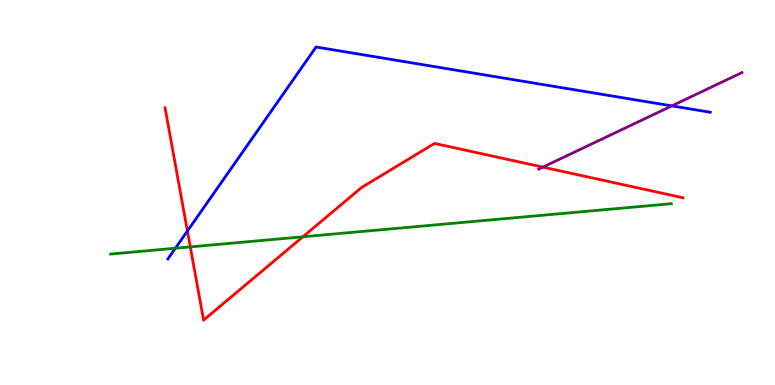[{'lines': ['blue', 'red'], 'intersections': [{'x': 2.42, 'y': 4.0}]}, {'lines': ['green', 'red'], 'intersections': [{'x': 2.46, 'y': 3.59}, {'x': 3.91, 'y': 3.85}]}, {'lines': ['purple', 'red'], 'intersections': [{'x': 7.01, 'y': 5.66}]}, {'lines': ['blue', 'green'], 'intersections': [{'x': 2.26, 'y': 3.55}]}, {'lines': ['blue', 'purple'], 'intersections': [{'x': 8.67, 'y': 7.25}]}, {'lines': ['green', 'purple'], 'intersections': []}]